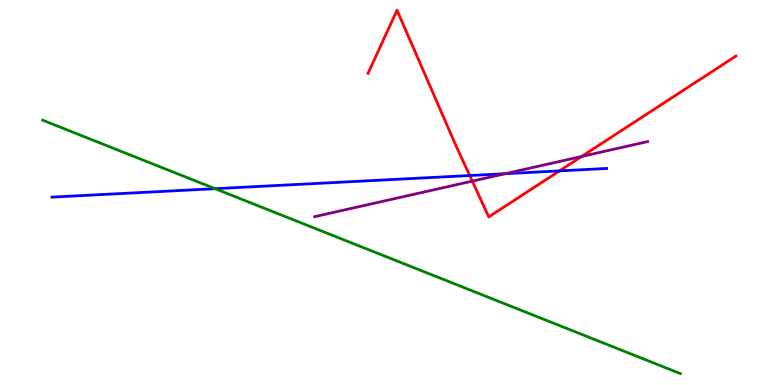[{'lines': ['blue', 'red'], 'intersections': [{'x': 6.06, 'y': 5.44}, {'x': 7.22, 'y': 5.56}]}, {'lines': ['green', 'red'], 'intersections': []}, {'lines': ['purple', 'red'], 'intersections': [{'x': 6.09, 'y': 5.3}, {'x': 7.5, 'y': 5.94}]}, {'lines': ['blue', 'green'], 'intersections': [{'x': 2.78, 'y': 5.1}]}, {'lines': ['blue', 'purple'], 'intersections': [{'x': 6.52, 'y': 5.49}]}, {'lines': ['green', 'purple'], 'intersections': []}]